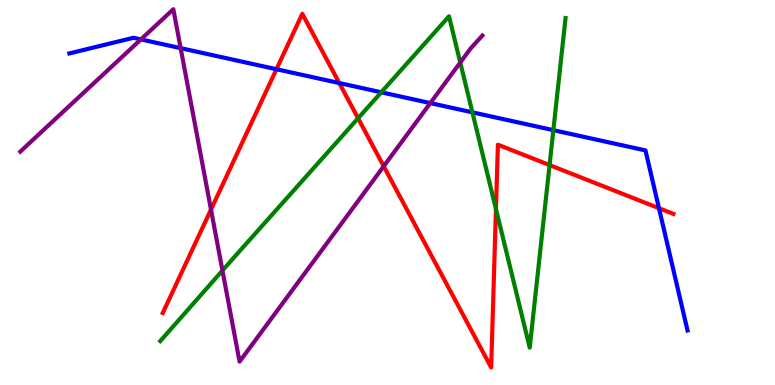[{'lines': ['blue', 'red'], 'intersections': [{'x': 3.57, 'y': 8.2}, {'x': 4.38, 'y': 7.84}, {'x': 8.5, 'y': 4.59}]}, {'lines': ['green', 'red'], 'intersections': [{'x': 4.62, 'y': 6.93}, {'x': 6.4, 'y': 4.57}, {'x': 7.09, 'y': 5.71}]}, {'lines': ['purple', 'red'], 'intersections': [{'x': 2.72, 'y': 4.56}, {'x': 4.95, 'y': 5.68}]}, {'lines': ['blue', 'green'], 'intersections': [{'x': 4.92, 'y': 7.6}, {'x': 6.1, 'y': 7.08}, {'x': 7.14, 'y': 6.62}]}, {'lines': ['blue', 'purple'], 'intersections': [{'x': 1.82, 'y': 8.98}, {'x': 2.33, 'y': 8.75}, {'x': 5.55, 'y': 7.32}]}, {'lines': ['green', 'purple'], 'intersections': [{'x': 2.87, 'y': 2.97}, {'x': 5.94, 'y': 8.38}]}]